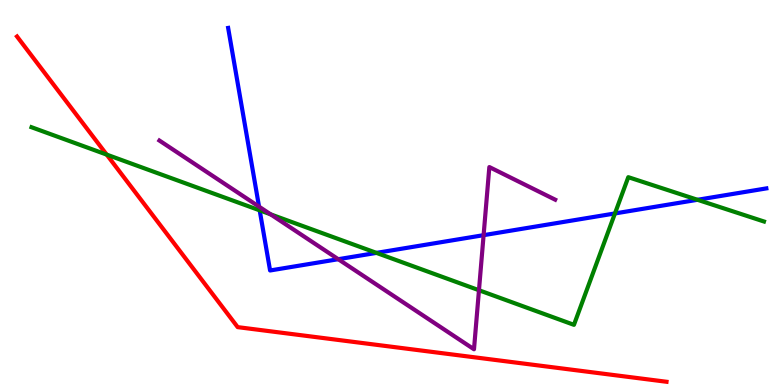[{'lines': ['blue', 'red'], 'intersections': []}, {'lines': ['green', 'red'], 'intersections': [{'x': 1.38, 'y': 5.98}]}, {'lines': ['purple', 'red'], 'intersections': []}, {'lines': ['blue', 'green'], 'intersections': [{'x': 3.35, 'y': 4.54}, {'x': 4.86, 'y': 3.43}, {'x': 7.93, 'y': 4.46}, {'x': 9.0, 'y': 4.81}]}, {'lines': ['blue', 'purple'], 'intersections': [{'x': 3.34, 'y': 4.63}, {'x': 4.36, 'y': 3.27}, {'x': 6.24, 'y': 3.89}]}, {'lines': ['green', 'purple'], 'intersections': [{'x': 3.49, 'y': 4.43}, {'x': 6.18, 'y': 2.46}]}]